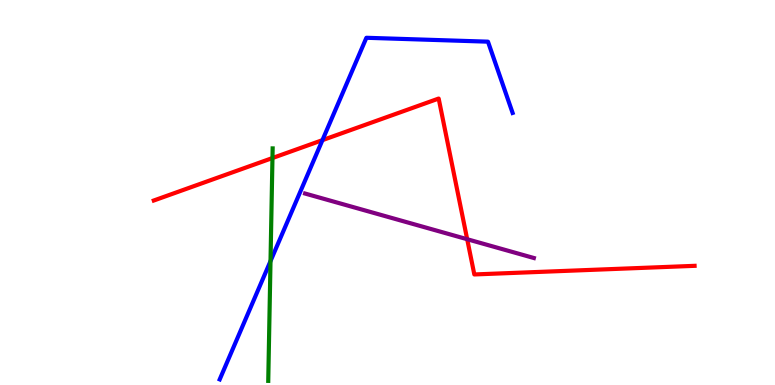[{'lines': ['blue', 'red'], 'intersections': [{'x': 4.16, 'y': 6.36}]}, {'lines': ['green', 'red'], 'intersections': [{'x': 3.52, 'y': 5.9}]}, {'lines': ['purple', 'red'], 'intersections': [{'x': 6.03, 'y': 3.79}]}, {'lines': ['blue', 'green'], 'intersections': [{'x': 3.49, 'y': 3.22}]}, {'lines': ['blue', 'purple'], 'intersections': []}, {'lines': ['green', 'purple'], 'intersections': []}]